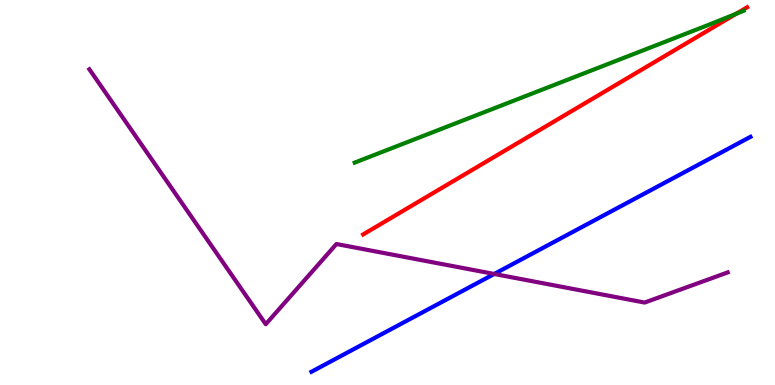[{'lines': ['blue', 'red'], 'intersections': []}, {'lines': ['green', 'red'], 'intersections': [{'x': 9.5, 'y': 9.64}]}, {'lines': ['purple', 'red'], 'intersections': []}, {'lines': ['blue', 'green'], 'intersections': []}, {'lines': ['blue', 'purple'], 'intersections': [{'x': 6.38, 'y': 2.88}]}, {'lines': ['green', 'purple'], 'intersections': []}]